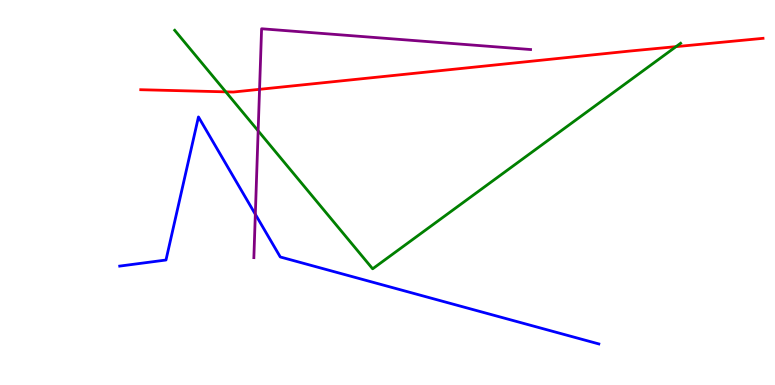[{'lines': ['blue', 'red'], 'intersections': []}, {'lines': ['green', 'red'], 'intersections': [{'x': 2.91, 'y': 7.61}, {'x': 8.72, 'y': 8.79}]}, {'lines': ['purple', 'red'], 'intersections': [{'x': 3.35, 'y': 7.68}]}, {'lines': ['blue', 'green'], 'intersections': []}, {'lines': ['blue', 'purple'], 'intersections': [{'x': 3.29, 'y': 4.43}]}, {'lines': ['green', 'purple'], 'intersections': [{'x': 3.33, 'y': 6.6}]}]